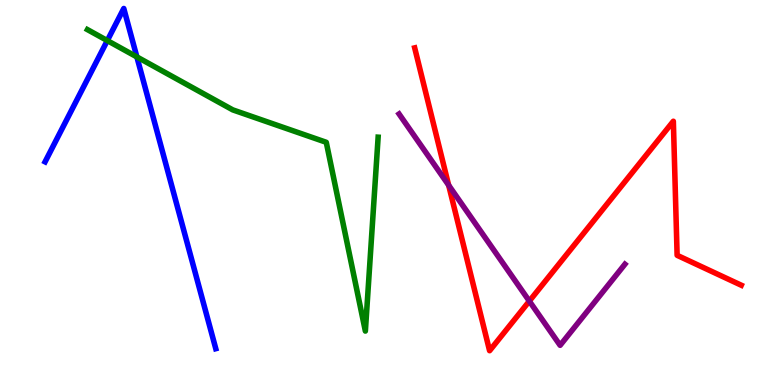[{'lines': ['blue', 'red'], 'intersections': []}, {'lines': ['green', 'red'], 'intersections': []}, {'lines': ['purple', 'red'], 'intersections': [{'x': 5.79, 'y': 5.19}, {'x': 6.83, 'y': 2.18}]}, {'lines': ['blue', 'green'], 'intersections': [{'x': 1.38, 'y': 8.95}, {'x': 1.77, 'y': 8.52}]}, {'lines': ['blue', 'purple'], 'intersections': []}, {'lines': ['green', 'purple'], 'intersections': []}]